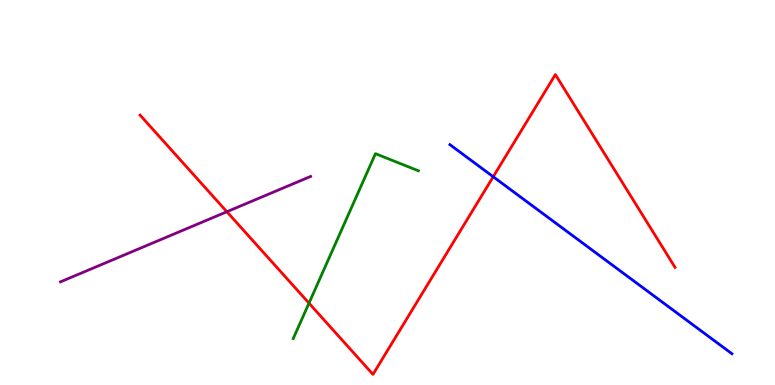[{'lines': ['blue', 'red'], 'intersections': [{'x': 6.36, 'y': 5.41}]}, {'lines': ['green', 'red'], 'intersections': [{'x': 3.99, 'y': 2.13}]}, {'lines': ['purple', 'red'], 'intersections': [{'x': 2.93, 'y': 4.5}]}, {'lines': ['blue', 'green'], 'intersections': []}, {'lines': ['blue', 'purple'], 'intersections': []}, {'lines': ['green', 'purple'], 'intersections': []}]